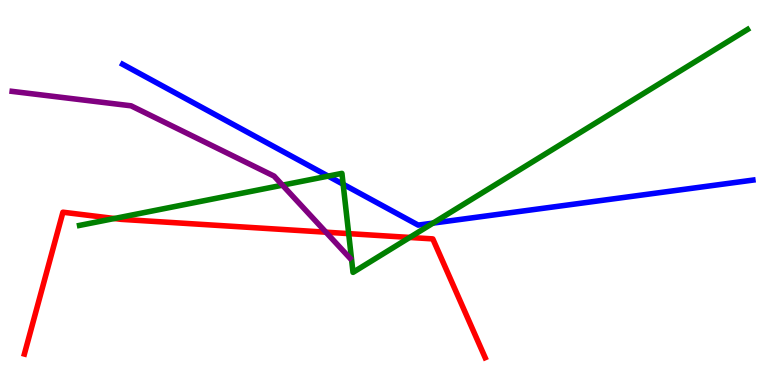[{'lines': ['blue', 'red'], 'intersections': []}, {'lines': ['green', 'red'], 'intersections': [{'x': 1.48, 'y': 4.32}, {'x': 4.5, 'y': 3.93}, {'x': 5.29, 'y': 3.83}]}, {'lines': ['purple', 'red'], 'intersections': [{'x': 4.21, 'y': 3.97}]}, {'lines': ['blue', 'green'], 'intersections': [{'x': 4.23, 'y': 5.43}, {'x': 4.43, 'y': 5.21}, {'x': 5.59, 'y': 4.2}]}, {'lines': ['blue', 'purple'], 'intersections': []}, {'lines': ['green', 'purple'], 'intersections': [{'x': 3.64, 'y': 5.19}]}]